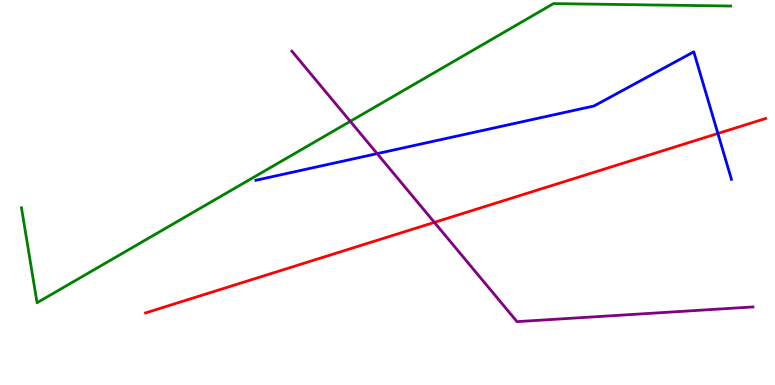[{'lines': ['blue', 'red'], 'intersections': [{'x': 9.26, 'y': 6.53}]}, {'lines': ['green', 'red'], 'intersections': []}, {'lines': ['purple', 'red'], 'intersections': [{'x': 5.6, 'y': 4.22}]}, {'lines': ['blue', 'green'], 'intersections': []}, {'lines': ['blue', 'purple'], 'intersections': [{'x': 4.87, 'y': 6.01}]}, {'lines': ['green', 'purple'], 'intersections': [{'x': 4.52, 'y': 6.85}]}]